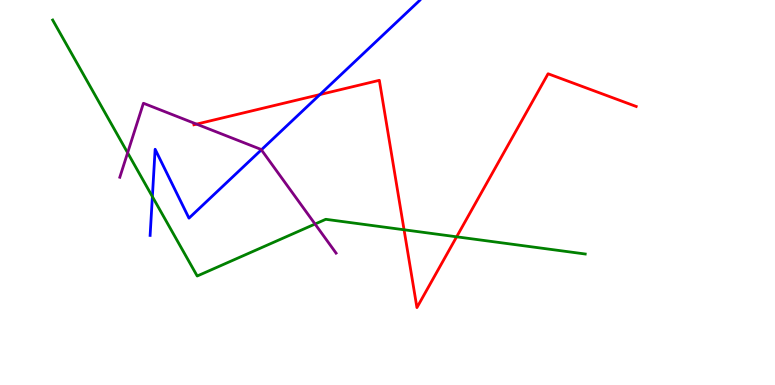[{'lines': ['blue', 'red'], 'intersections': [{'x': 4.13, 'y': 7.54}]}, {'lines': ['green', 'red'], 'intersections': [{'x': 5.21, 'y': 4.03}, {'x': 5.89, 'y': 3.85}]}, {'lines': ['purple', 'red'], 'intersections': [{'x': 2.54, 'y': 6.78}]}, {'lines': ['blue', 'green'], 'intersections': [{'x': 1.97, 'y': 4.89}]}, {'lines': ['blue', 'purple'], 'intersections': [{'x': 3.37, 'y': 6.11}]}, {'lines': ['green', 'purple'], 'intersections': [{'x': 1.65, 'y': 6.03}, {'x': 4.07, 'y': 4.18}]}]